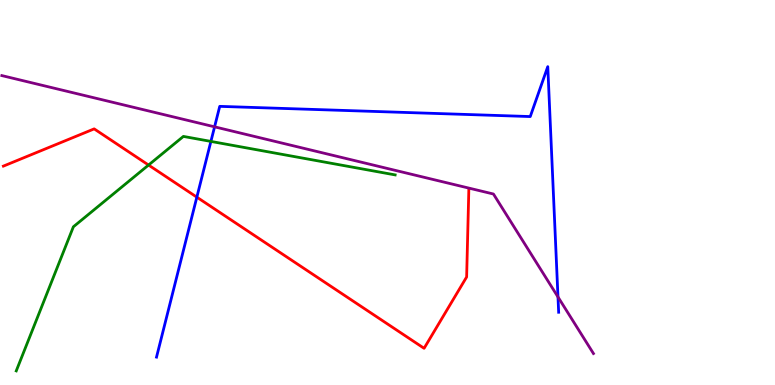[{'lines': ['blue', 'red'], 'intersections': [{'x': 2.54, 'y': 4.88}]}, {'lines': ['green', 'red'], 'intersections': [{'x': 1.92, 'y': 5.71}]}, {'lines': ['purple', 'red'], 'intersections': []}, {'lines': ['blue', 'green'], 'intersections': [{'x': 2.72, 'y': 6.33}]}, {'lines': ['blue', 'purple'], 'intersections': [{'x': 2.77, 'y': 6.71}, {'x': 7.2, 'y': 2.29}]}, {'lines': ['green', 'purple'], 'intersections': []}]